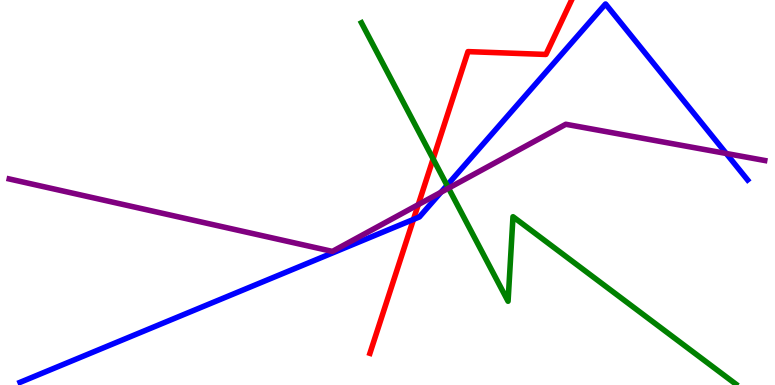[{'lines': ['blue', 'red'], 'intersections': [{'x': 5.33, 'y': 4.3}]}, {'lines': ['green', 'red'], 'intersections': [{'x': 5.59, 'y': 5.87}]}, {'lines': ['purple', 'red'], 'intersections': [{'x': 5.4, 'y': 4.68}]}, {'lines': ['blue', 'green'], 'intersections': [{'x': 5.77, 'y': 5.19}]}, {'lines': ['blue', 'purple'], 'intersections': [{'x': 5.69, 'y': 5.01}, {'x': 9.37, 'y': 6.01}]}, {'lines': ['green', 'purple'], 'intersections': [{'x': 5.79, 'y': 5.11}]}]